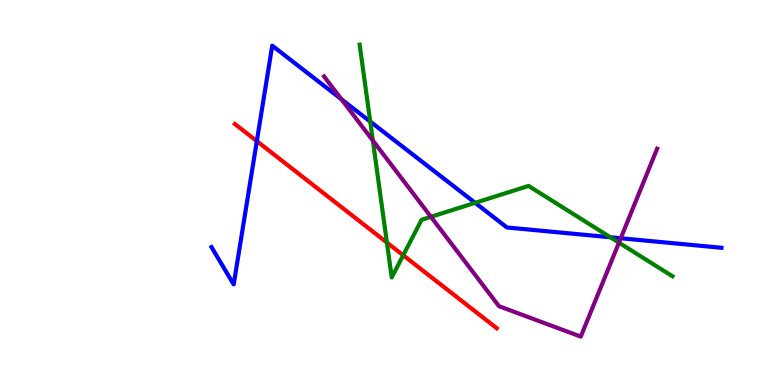[{'lines': ['blue', 'red'], 'intersections': [{'x': 3.31, 'y': 6.33}]}, {'lines': ['green', 'red'], 'intersections': [{'x': 4.99, 'y': 3.7}, {'x': 5.2, 'y': 3.37}]}, {'lines': ['purple', 'red'], 'intersections': []}, {'lines': ['blue', 'green'], 'intersections': [{'x': 4.78, 'y': 6.84}, {'x': 6.13, 'y': 4.73}, {'x': 7.88, 'y': 3.84}]}, {'lines': ['blue', 'purple'], 'intersections': [{'x': 4.41, 'y': 7.42}, {'x': 8.01, 'y': 3.81}]}, {'lines': ['green', 'purple'], 'intersections': [{'x': 4.81, 'y': 6.35}, {'x': 5.56, 'y': 4.37}, {'x': 7.99, 'y': 3.7}]}]